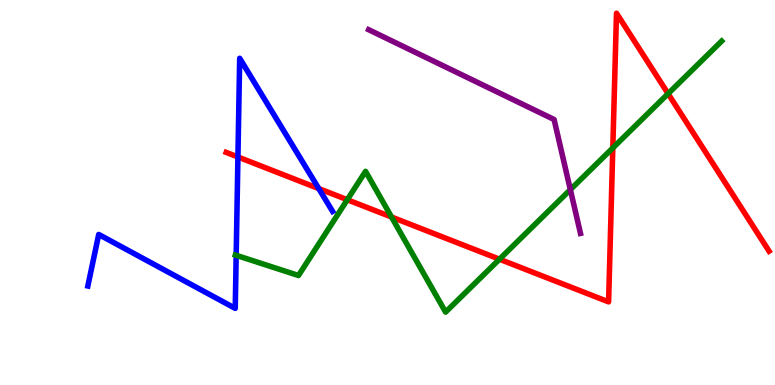[{'lines': ['blue', 'red'], 'intersections': [{'x': 3.07, 'y': 5.92}, {'x': 4.11, 'y': 5.1}]}, {'lines': ['green', 'red'], 'intersections': [{'x': 4.48, 'y': 4.81}, {'x': 5.05, 'y': 4.36}, {'x': 6.44, 'y': 3.27}, {'x': 7.91, 'y': 6.16}, {'x': 8.62, 'y': 7.57}]}, {'lines': ['purple', 'red'], 'intersections': []}, {'lines': ['blue', 'green'], 'intersections': [{'x': 3.05, 'y': 3.37}]}, {'lines': ['blue', 'purple'], 'intersections': []}, {'lines': ['green', 'purple'], 'intersections': [{'x': 7.36, 'y': 5.07}]}]